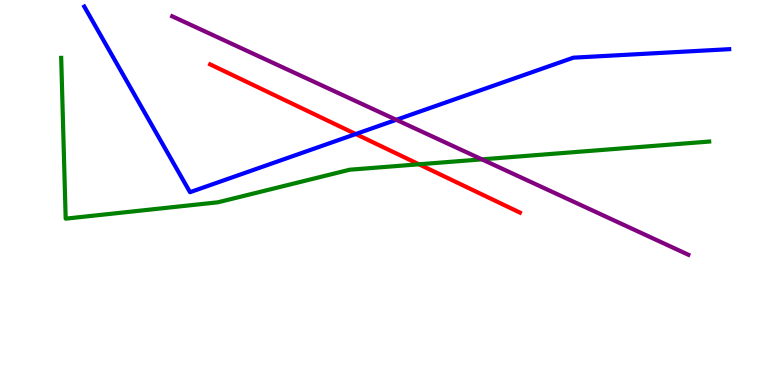[{'lines': ['blue', 'red'], 'intersections': [{'x': 4.59, 'y': 6.52}]}, {'lines': ['green', 'red'], 'intersections': [{'x': 5.41, 'y': 5.73}]}, {'lines': ['purple', 'red'], 'intersections': []}, {'lines': ['blue', 'green'], 'intersections': []}, {'lines': ['blue', 'purple'], 'intersections': [{'x': 5.11, 'y': 6.89}]}, {'lines': ['green', 'purple'], 'intersections': [{'x': 6.22, 'y': 5.86}]}]